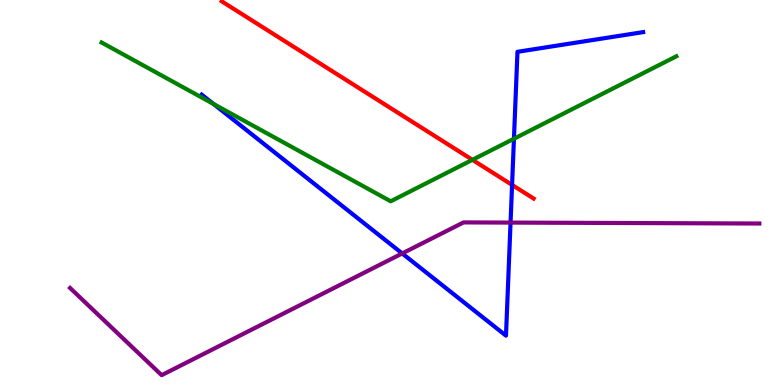[{'lines': ['blue', 'red'], 'intersections': [{'x': 6.61, 'y': 5.2}]}, {'lines': ['green', 'red'], 'intersections': [{'x': 6.1, 'y': 5.85}]}, {'lines': ['purple', 'red'], 'intersections': []}, {'lines': ['blue', 'green'], 'intersections': [{'x': 2.75, 'y': 7.3}, {'x': 6.63, 'y': 6.4}]}, {'lines': ['blue', 'purple'], 'intersections': [{'x': 5.19, 'y': 3.42}, {'x': 6.59, 'y': 4.22}]}, {'lines': ['green', 'purple'], 'intersections': []}]